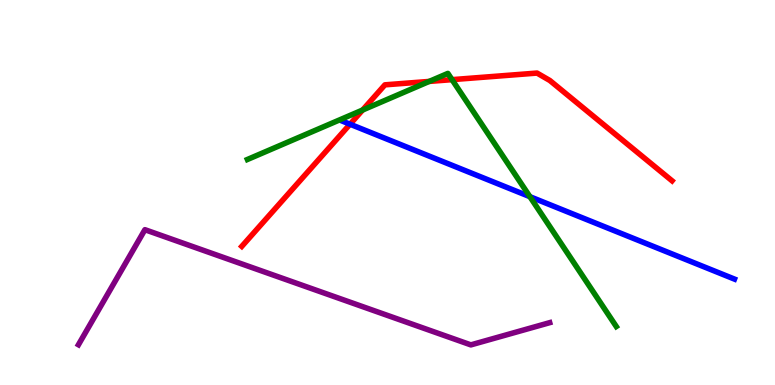[{'lines': ['blue', 'red'], 'intersections': [{'x': 4.52, 'y': 6.77}]}, {'lines': ['green', 'red'], 'intersections': [{'x': 4.68, 'y': 7.14}, {'x': 5.54, 'y': 7.89}, {'x': 5.83, 'y': 7.93}]}, {'lines': ['purple', 'red'], 'intersections': []}, {'lines': ['blue', 'green'], 'intersections': [{'x': 6.84, 'y': 4.89}]}, {'lines': ['blue', 'purple'], 'intersections': []}, {'lines': ['green', 'purple'], 'intersections': []}]